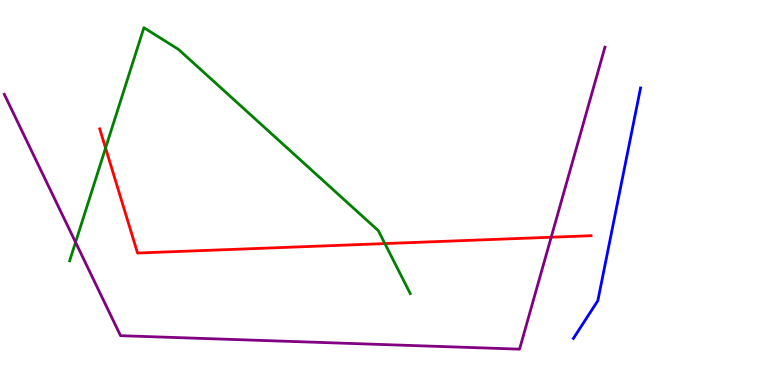[{'lines': ['blue', 'red'], 'intersections': []}, {'lines': ['green', 'red'], 'intersections': [{'x': 1.36, 'y': 6.15}, {'x': 4.97, 'y': 3.67}]}, {'lines': ['purple', 'red'], 'intersections': [{'x': 7.11, 'y': 3.84}]}, {'lines': ['blue', 'green'], 'intersections': []}, {'lines': ['blue', 'purple'], 'intersections': []}, {'lines': ['green', 'purple'], 'intersections': [{'x': 0.975, 'y': 3.71}]}]